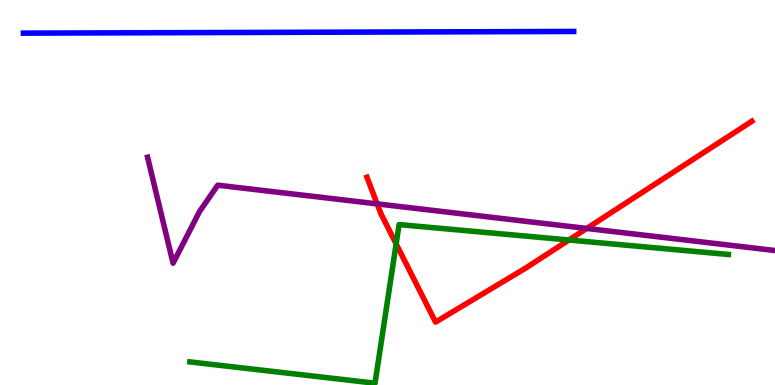[{'lines': ['blue', 'red'], 'intersections': []}, {'lines': ['green', 'red'], 'intersections': [{'x': 5.11, 'y': 3.66}, {'x': 7.34, 'y': 3.77}]}, {'lines': ['purple', 'red'], 'intersections': [{'x': 4.87, 'y': 4.7}, {'x': 7.57, 'y': 4.07}]}, {'lines': ['blue', 'green'], 'intersections': []}, {'lines': ['blue', 'purple'], 'intersections': []}, {'lines': ['green', 'purple'], 'intersections': []}]